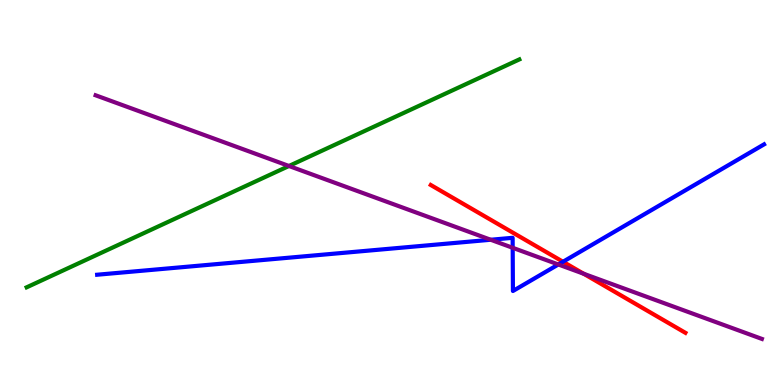[{'lines': ['blue', 'red'], 'intersections': [{'x': 7.26, 'y': 3.2}]}, {'lines': ['green', 'red'], 'intersections': []}, {'lines': ['purple', 'red'], 'intersections': [{'x': 7.53, 'y': 2.89}]}, {'lines': ['blue', 'green'], 'intersections': []}, {'lines': ['blue', 'purple'], 'intersections': [{'x': 6.33, 'y': 3.77}, {'x': 6.62, 'y': 3.56}, {'x': 7.2, 'y': 3.13}]}, {'lines': ['green', 'purple'], 'intersections': [{'x': 3.73, 'y': 5.69}]}]